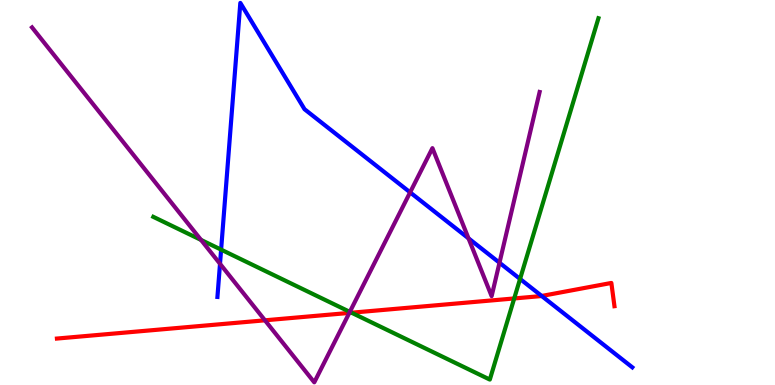[{'lines': ['blue', 'red'], 'intersections': [{'x': 6.99, 'y': 2.31}]}, {'lines': ['green', 'red'], 'intersections': [{'x': 4.54, 'y': 1.88}, {'x': 6.63, 'y': 2.25}]}, {'lines': ['purple', 'red'], 'intersections': [{'x': 3.42, 'y': 1.68}, {'x': 4.51, 'y': 1.87}]}, {'lines': ['blue', 'green'], 'intersections': [{'x': 2.85, 'y': 3.52}, {'x': 6.71, 'y': 2.75}]}, {'lines': ['blue', 'purple'], 'intersections': [{'x': 2.84, 'y': 3.15}, {'x': 5.29, 'y': 5.0}, {'x': 6.05, 'y': 3.81}, {'x': 6.45, 'y': 3.18}]}, {'lines': ['green', 'purple'], 'intersections': [{'x': 2.59, 'y': 3.77}, {'x': 4.51, 'y': 1.9}]}]